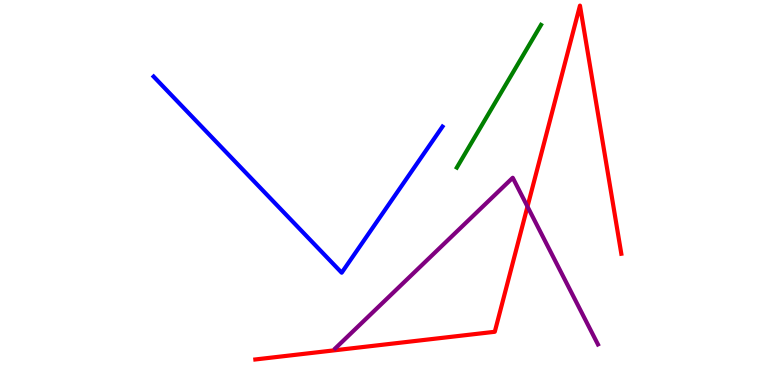[{'lines': ['blue', 'red'], 'intersections': []}, {'lines': ['green', 'red'], 'intersections': []}, {'lines': ['purple', 'red'], 'intersections': [{'x': 6.81, 'y': 4.63}]}, {'lines': ['blue', 'green'], 'intersections': []}, {'lines': ['blue', 'purple'], 'intersections': []}, {'lines': ['green', 'purple'], 'intersections': []}]